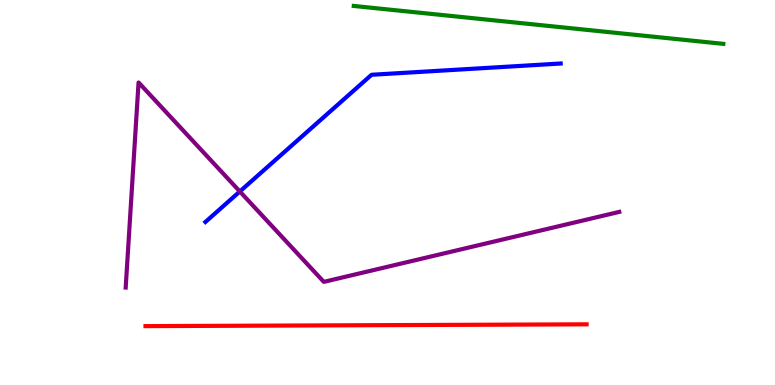[{'lines': ['blue', 'red'], 'intersections': []}, {'lines': ['green', 'red'], 'intersections': []}, {'lines': ['purple', 'red'], 'intersections': []}, {'lines': ['blue', 'green'], 'intersections': []}, {'lines': ['blue', 'purple'], 'intersections': [{'x': 3.09, 'y': 5.03}]}, {'lines': ['green', 'purple'], 'intersections': []}]